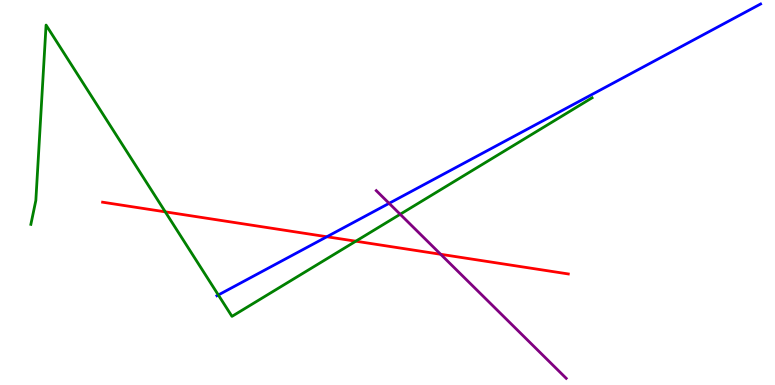[{'lines': ['blue', 'red'], 'intersections': [{'x': 4.22, 'y': 3.85}]}, {'lines': ['green', 'red'], 'intersections': [{'x': 2.13, 'y': 4.5}, {'x': 4.59, 'y': 3.73}]}, {'lines': ['purple', 'red'], 'intersections': [{'x': 5.69, 'y': 3.4}]}, {'lines': ['blue', 'green'], 'intersections': [{'x': 2.82, 'y': 2.34}]}, {'lines': ['blue', 'purple'], 'intersections': [{'x': 5.02, 'y': 4.72}]}, {'lines': ['green', 'purple'], 'intersections': [{'x': 5.16, 'y': 4.43}]}]